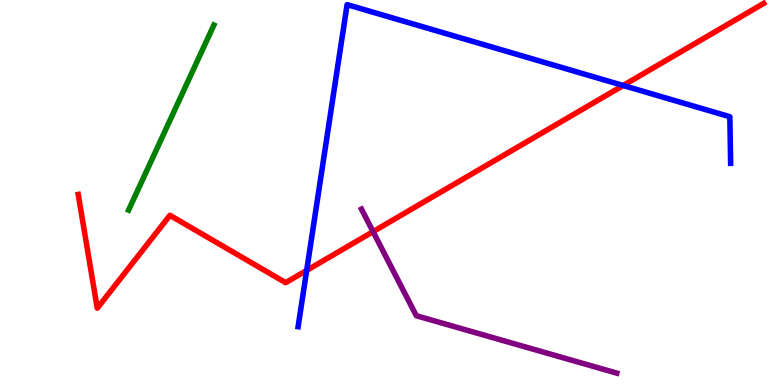[{'lines': ['blue', 'red'], 'intersections': [{'x': 3.96, 'y': 2.98}, {'x': 8.04, 'y': 7.78}]}, {'lines': ['green', 'red'], 'intersections': []}, {'lines': ['purple', 'red'], 'intersections': [{'x': 4.81, 'y': 3.98}]}, {'lines': ['blue', 'green'], 'intersections': []}, {'lines': ['blue', 'purple'], 'intersections': []}, {'lines': ['green', 'purple'], 'intersections': []}]